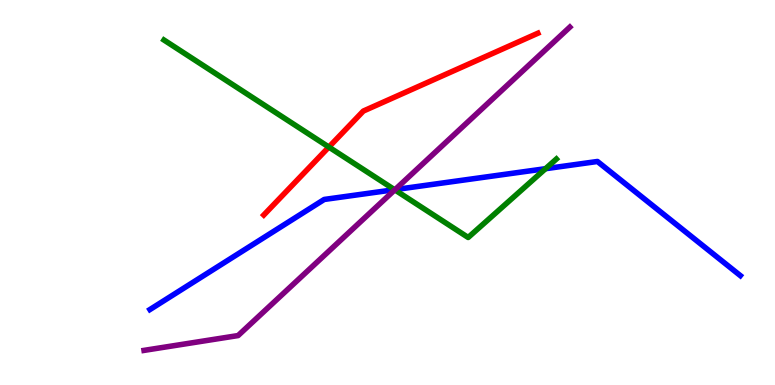[{'lines': ['blue', 'red'], 'intersections': []}, {'lines': ['green', 'red'], 'intersections': [{'x': 4.24, 'y': 6.18}]}, {'lines': ['purple', 'red'], 'intersections': []}, {'lines': ['blue', 'green'], 'intersections': [{'x': 5.09, 'y': 5.07}, {'x': 7.04, 'y': 5.62}]}, {'lines': ['blue', 'purple'], 'intersections': [{'x': 5.1, 'y': 5.08}]}, {'lines': ['green', 'purple'], 'intersections': [{'x': 5.09, 'y': 5.07}]}]